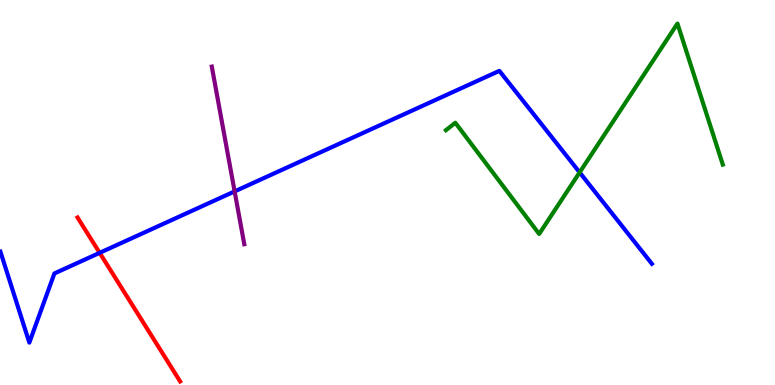[{'lines': ['blue', 'red'], 'intersections': [{'x': 1.29, 'y': 3.43}]}, {'lines': ['green', 'red'], 'intersections': []}, {'lines': ['purple', 'red'], 'intersections': []}, {'lines': ['blue', 'green'], 'intersections': [{'x': 7.48, 'y': 5.52}]}, {'lines': ['blue', 'purple'], 'intersections': [{'x': 3.03, 'y': 5.03}]}, {'lines': ['green', 'purple'], 'intersections': []}]